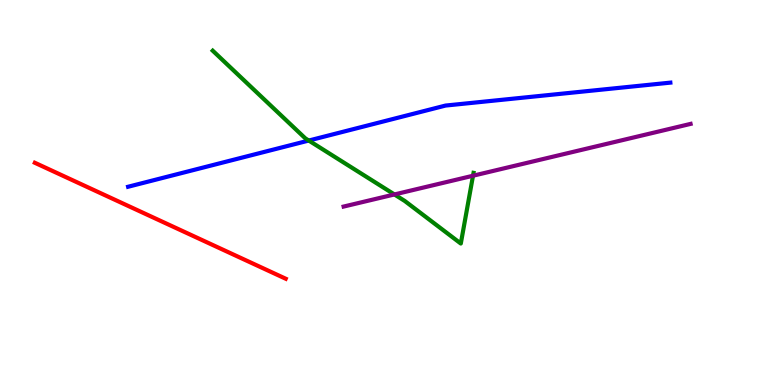[{'lines': ['blue', 'red'], 'intersections': []}, {'lines': ['green', 'red'], 'intersections': []}, {'lines': ['purple', 'red'], 'intersections': []}, {'lines': ['blue', 'green'], 'intersections': [{'x': 3.98, 'y': 6.35}]}, {'lines': ['blue', 'purple'], 'intersections': []}, {'lines': ['green', 'purple'], 'intersections': [{'x': 5.09, 'y': 4.95}, {'x': 6.1, 'y': 5.44}]}]